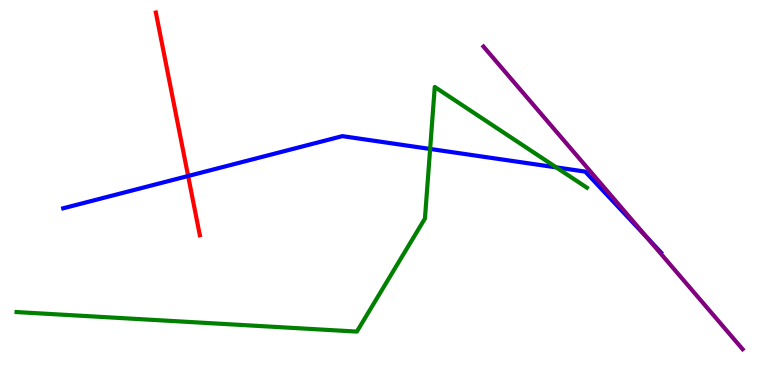[{'lines': ['blue', 'red'], 'intersections': [{'x': 2.43, 'y': 5.43}]}, {'lines': ['green', 'red'], 'intersections': []}, {'lines': ['purple', 'red'], 'intersections': []}, {'lines': ['blue', 'green'], 'intersections': [{'x': 5.55, 'y': 6.13}, {'x': 7.18, 'y': 5.65}]}, {'lines': ['blue', 'purple'], 'intersections': [{'x': 8.35, 'y': 3.83}]}, {'lines': ['green', 'purple'], 'intersections': []}]